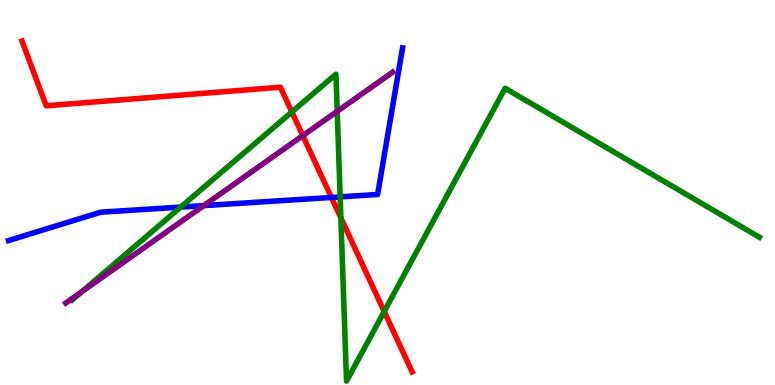[{'lines': ['blue', 'red'], 'intersections': [{'x': 4.28, 'y': 4.87}]}, {'lines': ['green', 'red'], 'intersections': [{'x': 3.77, 'y': 7.09}, {'x': 4.4, 'y': 4.34}, {'x': 4.96, 'y': 1.91}]}, {'lines': ['purple', 'red'], 'intersections': [{'x': 3.91, 'y': 6.48}]}, {'lines': ['blue', 'green'], 'intersections': [{'x': 2.33, 'y': 4.62}, {'x': 4.39, 'y': 4.89}]}, {'lines': ['blue', 'purple'], 'intersections': [{'x': 2.63, 'y': 4.66}]}, {'lines': ['green', 'purple'], 'intersections': [{'x': 1.06, 'y': 2.43}, {'x': 4.35, 'y': 7.11}]}]